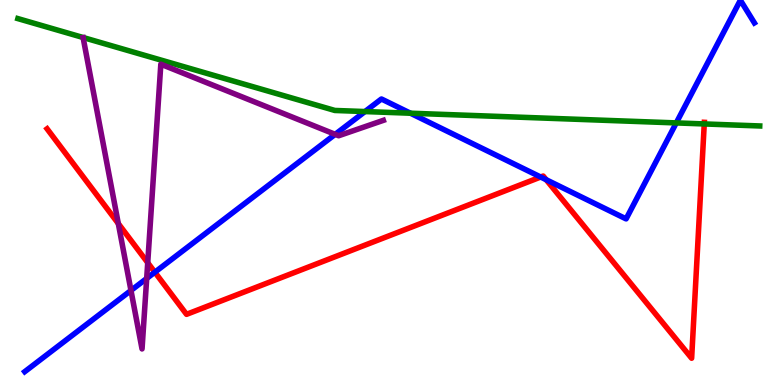[{'lines': ['blue', 'red'], 'intersections': [{'x': 2.0, 'y': 2.93}, {'x': 6.98, 'y': 5.4}, {'x': 7.05, 'y': 5.33}]}, {'lines': ['green', 'red'], 'intersections': [{'x': 9.09, 'y': 6.78}]}, {'lines': ['purple', 'red'], 'intersections': [{'x': 1.53, 'y': 4.19}, {'x': 1.91, 'y': 3.18}]}, {'lines': ['blue', 'green'], 'intersections': [{'x': 4.71, 'y': 7.1}, {'x': 5.3, 'y': 7.06}, {'x': 8.73, 'y': 6.81}]}, {'lines': ['blue', 'purple'], 'intersections': [{'x': 1.69, 'y': 2.46}, {'x': 1.89, 'y': 2.77}, {'x': 4.32, 'y': 6.51}]}, {'lines': ['green', 'purple'], 'intersections': []}]